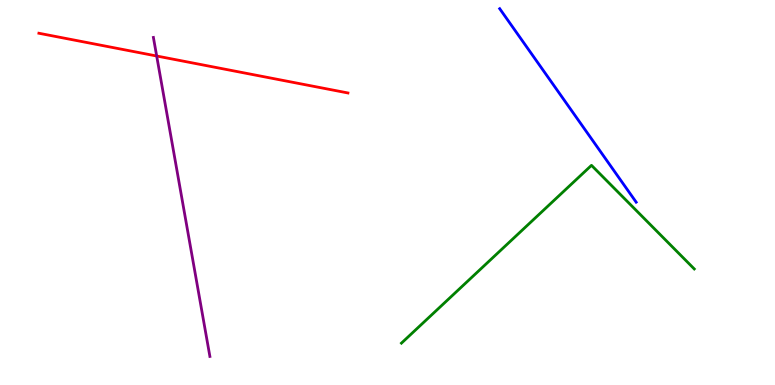[{'lines': ['blue', 'red'], 'intersections': []}, {'lines': ['green', 'red'], 'intersections': []}, {'lines': ['purple', 'red'], 'intersections': [{'x': 2.02, 'y': 8.55}]}, {'lines': ['blue', 'green'], 'intersections': []}, {'lines': ['blue', 'purple'], 'intersections': []}, {'lines': ['green', 'purple'], 'intersections': []}]